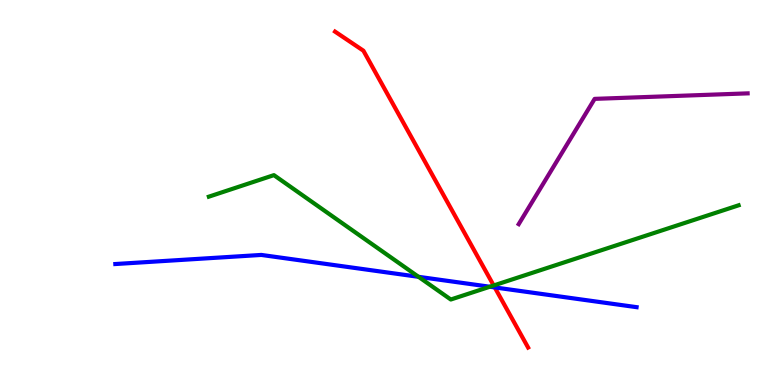[{'lines': ['blue', 'red'], 'intersections': [{'x': 6.38, 'y': 2.53}]}, {'lines': ['green', 'red'], 'intersections': [{'x': 6.37, 'y': 2.58}]}, {'lines': ['purple', 'red'], 'intersections': []}, {'lines': ['blue', 'green'], 'intersections': [{'x': 5.4, 'y': 2.81}, {'x': 6.32, 'y': 2.55}]}, {'lines': ['blue', 'purple'], 'intersections': []}, {'lines': ['green', 'purple'], 'intersections': []}]